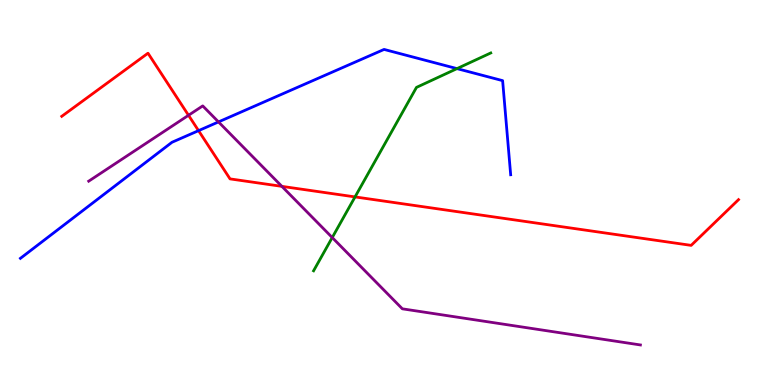[{'lines': ['blue', 'red'], 'intersections': [{'x': 2.56, 'y': 6.61}]}, {'lines': ['green', 'red'], 'intersections': [{'x': 4.58, 'y': 4.89}]}, {'lines': ['purple', 'red'], 'intersections': [{'x': 2.43, 'y': 7.01}, {'x': 3.64, 'y': 5.16}]}, {'lines': ['blue', 'green'], 'intersections': [{'x': 5.9, 'y': 8.22}]}, {'lines': ['blue', 'purple'], 'intersections': [{'x': 2.82, 'y': 6.83}]}, {'lines': ['green', 'purple'], 'intersections': [{'x': 4.29, 'y': 3.83}]}]